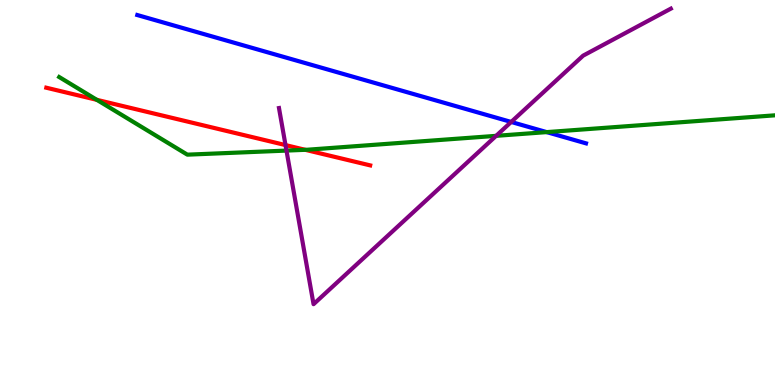[{'lines': ['blue', 'red'], 'intersections': []}, {'lines': ['green', 'red'], 'intersections': [{'x': 1.25, 'y': 7.41}, {'x': 3.94, 'y': 6.11}]}, {'lines': ['purple', 'red'], 'intersections': [{'x': 3.68, 'y': 6.23}]}, {'lines': ['blue', 'green'], 'intersections': [{'x': 7.05, 'y': 6.57}]}, {'lines': ['blue', 'purple'], 'intersections': [{'x': 6.6, 'y': 6.83}]}, {'lines': ['green', 'purple'], 'intersections': [{'x': 3.7, 'y': 6.09}, {'x': 6.4, 'y': 6.47}]}]